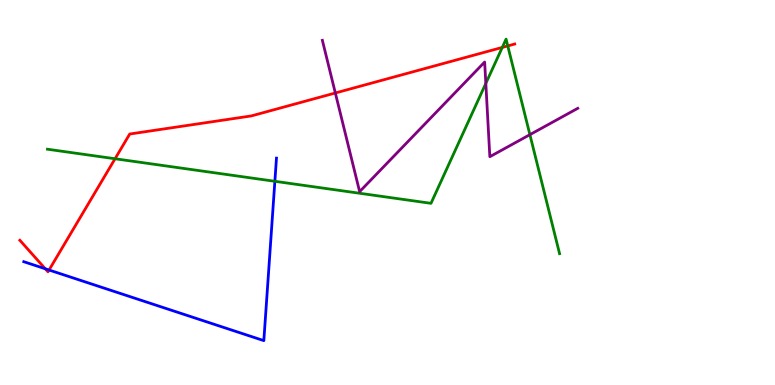[{'lines': ['blue', 'red'], 'intersections': [{'x': 0.584, 'y': 3.02}, {'x': 0.633, 'y': 2.99}]}, {'lines': ['green', 'red'], 'intersections': [{'x': 1.48, 'y': 5.88}, {'x': 6.48, 'y': 8.77}, {'x': 6.55, 'y': 8.81}]}, {'lines': ['purple', 'red'], 'intersections': [{'x': 4.33, 'y': 7.58}]}, {'lines': ['blue', 'green'], 'intersections': [{'x': 3.55, 'y': 5.29}]}, {'lines': ['blue', 'purple'], 'intersections': []}, {'lines': ['green', 'purple'], 'intersections': [{'x': 6.27, 'y': 7.83}, {'x': 6.84, 'y': 6.5}]}]